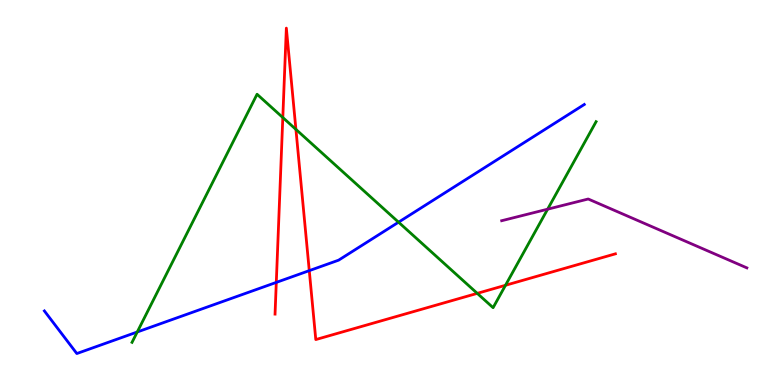[{'lines': ['blue', 'red'], 'intersections': [{'x': 3.57, 'y': 2.66}, {'x': 3.99, 'y': 2.97}]}, {'lines': ['green', 'red'], 'intersections': [{'x': 3.65, 'y': 6.95}, {'x': 3.82, 'y': 6.64}, {'x': 6.16, 'y': 2.38}, {'x': 6.52, 'y': 2.59}]}, {'lines': ['purple', 'red'], 'intersections': []}, {'lines': ['blue', 'green'], 'intersections': [{'x': 1.77, 'y': 1.38}, {'x': 5.14, 'y': 4.23}]}, {'lines': ['blue', 'purple'], 'intersections': []}, {'lines': ['green', 'purple'], 'intersections': [{'x': 7.07, 'y': 4.57}]}]